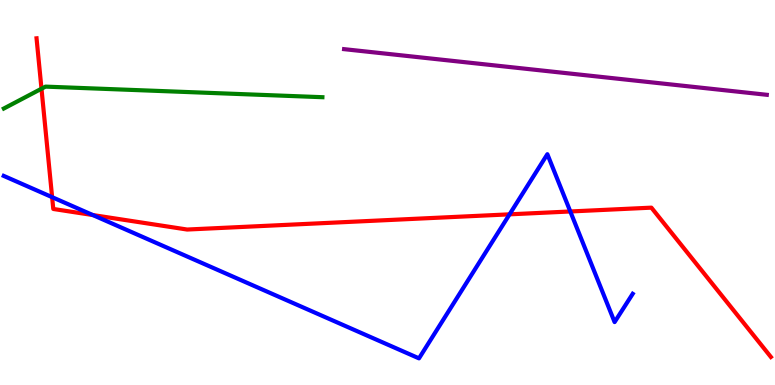[{'lines': ['blue', 'red'], 'intersections': [{'x': 0.673, 'y': 4.88}, {'x': 1.2, 'y': 4.41}, {'x': 6.57, 'y': 4.43}, {'x': 7.36, 'y': 4.51}]}, {'lines': ['green', 'red'], 'intersections': [{'x': 0.535, 'y': 7.7}]}, {'lines': ['purple', 'red'], 'intersections': []}, {'lines': ['blue', 'green'], 'intersections': []}, {'lines': ['blue', 'purple'], 'intersections': []}, {'lines': ['green', 'purple'], 'intersections': []}]